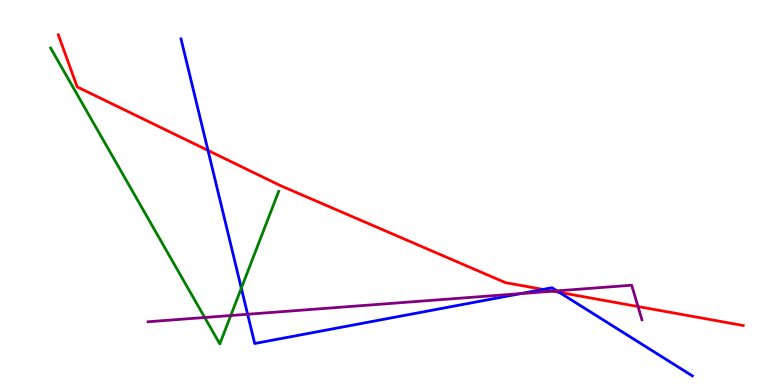[{'lines': ['blue', 'red'], 'intersections': [{'x': 2.68, 'y': 6.09}, {'x': 7.01, 'y': 2.48}, {'x': 7.22, 'y': 2.41}]}, {'lines': ['green', 'red'], 'intersections': []}, {'lines': ['purple', 'red'], 'intersections': [{'x': 7.13, 'y': 2.44}, {'x': 8.23, 'y': 2.04}]}, {'lines': ['blue', 'green'], 'intersections': [{'x': 3.11, 'y': 2.52}]}, {'lines': ['blue', 'purple'], 'intersections': [{'x': 3.2, 'y': 1.84}, {'x': 6.72, 'y': 2.37}, {'x': 7.19, 'y': 2.45}]}, {'lines': ['green', 'purple'], 'intersections': [{'x': 2.64, 'y': 1.75}, {'x': 2.98, 'y': 1.8}]}]